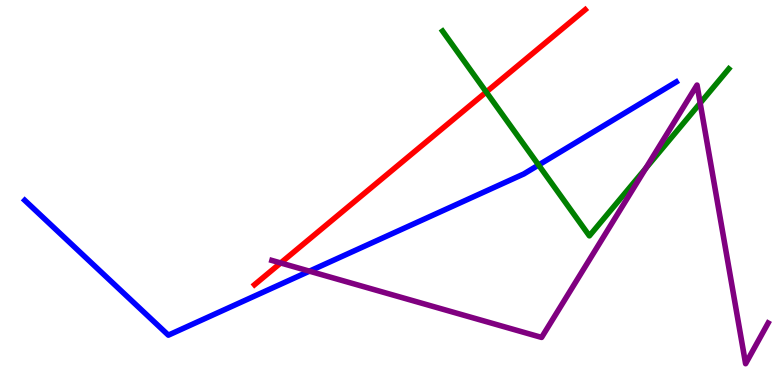[{'lines': ['blue', 'red'], 'intersections': []}, {'lines': ['green', 'red'], 'intersections': [{'x': 6.27, 'y': 7.61}]}, {'lines': ['purple', 'red'], 'intersections': [{'x': 3.62, 'y': 3.17}]}, {'lines': ['blue', 'green'], 'intersections': [{'x': 6.95, 'y': 5.71}]}, {'lines': ['blue', 'purple'], 'intersections': [{'x': 3.99, 'y': 2.96}]}, {'lines': ['green', 'purple'], 'intersections': [{'x': 8.33, 'y': 5.63}, {'x': 9.03, 'y': 7.32}]}]